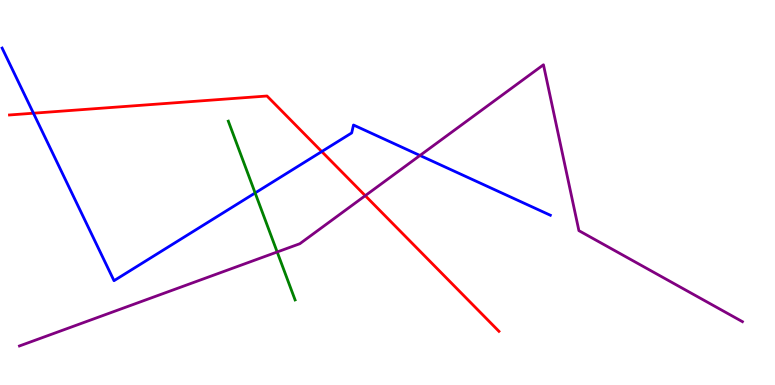[{'lines': ['blue', 'red'], 'intersections': [{'x': 0.432, 'y': 7.06}, {'x': 4.15, 'y': 6.06}]}, {'lines': ['green', 'red'], 'intersections': []}, {'lines': ['purple', 'red'], 'intersections': [{'x': 4.71, 'y': 4.92}]}, {'lines': ['blue', 'green'], 'intersections': [{'x': 3.29, 'y': 4.99}]}, {'lines': ['blue', 'purple'], 'intersections': [{'x': 5.42, 'y': 5.96}]}, {'lines': ['green', 'purple'], 'intersections': [{'x': 3.58, 'y': 3.45}]}]